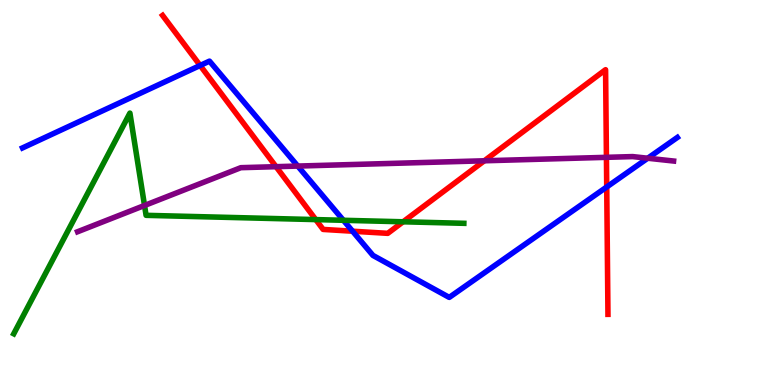[{'lines': ['blue', 'red'], 'intersections': [{'x': 2.58, 'y': 8.3}, {'x': 4.55, 'y': 3.99}, {'x': 7.83, 'y': 5.14}]}, {'lines': ['green', 'red'], 'intersections': [{'x': 4.07, 'y': 4.3}, {'x': 5.2, 'y': 4.24}]}, {'lines': ['purple', 'red'], 'intersections': [{'x': 3.56, 'y': 5.67}, {'x': 6.25, 'y': 5.82}, {'x': 7.82, 'y': 5.91}]}, {'lines': ['blue', 'green'], 'intersections': [{'x': 4.43, 'y': 4.28}]}, {'lines': ['blue', 'purple'], 'intersections': [{'x': 3.84, 'y': 5.69}, {'x': 8.36, 'y': 5.89}]}, {'lines': ['green', 'purple'], 'intersections': [{'x': 1.86, 'y': 4.66}]}]